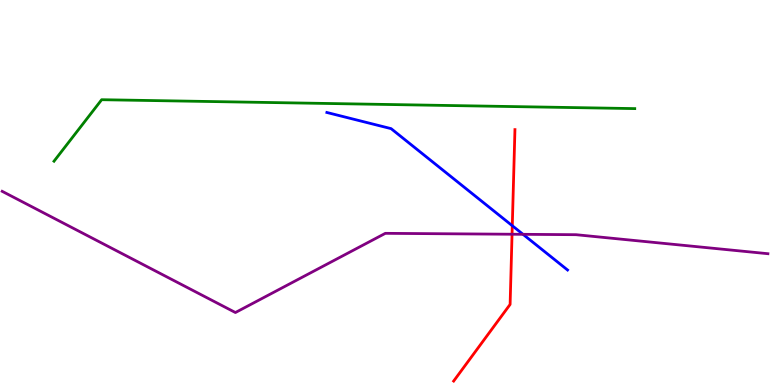[{'lines': ['blue', 'red'], 'intersections': [{'x': 6.61, 'y': 4.14}]}, {'lines': ['green', 'red'], 'intersections': []}, {'lines': ['purple', 'red'], 'intersections': [{'x': 6.61, 'y': 3.92}]}, {'lines': ['blue', 'green'], 'intersections': []}, {'lines': ['blue', 'purple'], 'intersections': [{'x': 6.75, 'y': 3.91}]}, {'lines': ['green', 'purple'], 'intersections': []}]